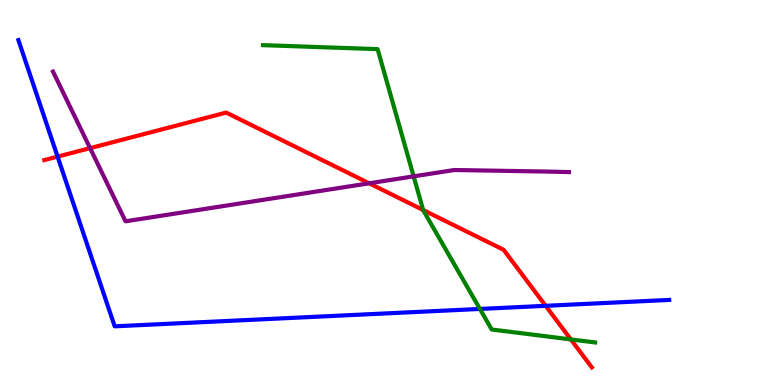[{'lines': ['blue', 'red'], 'intersections': [{'x': 0.743, 'y': 5.93}, {'x': 7.04, 'y': 2.06}]}, {'lines': ['green', 'red'], 'intersections': [{'x': 5.46, 'y': 4.55}, {'x': 7.37, 'y': 1.18}]}, {'lines': ['purple', 'red'], 'intersections': [{'x': 1.16, 'y': 6.15}, {'x': 4.76, 'y': 5.24}]}, {'lines': ['blue', 'green'], 'intersections': [{'x': 6.19, 'y': 1.98}]}, {'lines': ['blue', 'purple'], 'intersections': []}, {'lines': ['green', 'purple'], 'intersections': [{'x': 5.34, 'y': 5.42}]}]